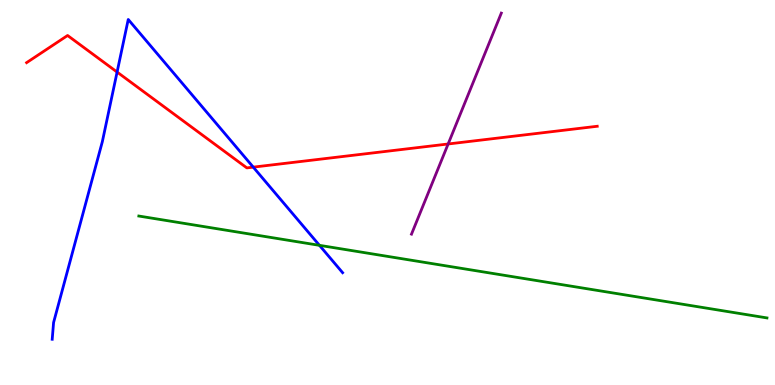[{'lines': ['blue', 'red'], 'intersections': [{'x': 1.51, 'y': 8.13}, {'x': 3.27, 'y': 5.66}]}, {'lines': ['green', 'red'], 'intersections': []}, {'lines': ['purple', 'red'], 'intersections': [{'x': 5.78, 'y': 6.26}]}, {'lines': ['blue', 'green'], 'intersections': [{'x': 4.12, 'y': 3.63}]}, {'lines': ['blue', 'purple'], 'intersections': []}, {'lines': ['green', 'purple'], 'intersections': []}]